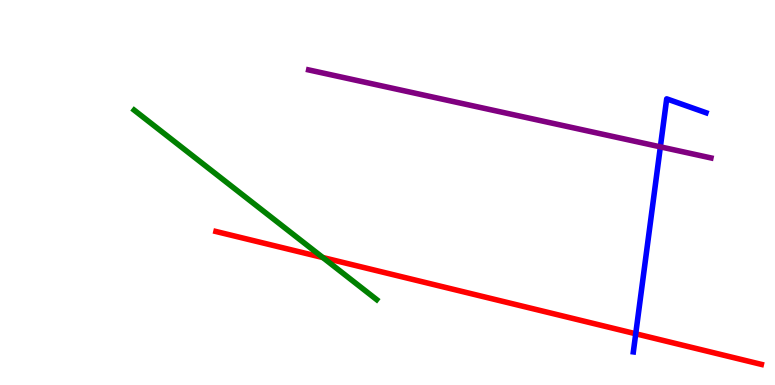[{'lines': ['blue', 'red'], 'intersections': [{'x': 8.2, 'y': 1.33}]}, {'lines': ['green', 'red'], 'intersections': [{'x': 4.17, 'y': 3.31}]}, {'lines': ['purple', 'red'], 'intersections': []}, {'lines': ['blue', 'green'], 'intersections': []}, {'lines': ['blue', 'purple'], 'intersections': [{'x': 8.52, 'y': 6.19}]}, {'lines': ['green', 'purple'], 'intersections': []}]